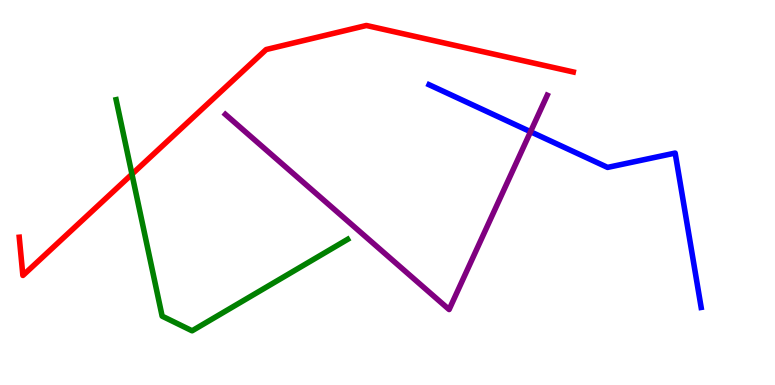[{'lines': ['blue', 'red'], 'intersections': []}, {'lines': ['green', 'red'], 'intersections': [{'x': 1.7, 'y': 5.48}]}, {'lines': ['purple', 'red'], 'intersections': []}, {'lines': ['blue', 'green'], 'intersections': []}, {'lines': ['blue', 'purple'], 'intersections': [{'x': 6.85, 'y': 6.58}]}, {'lines': ['green', 'purple'], 'intersections': []}]